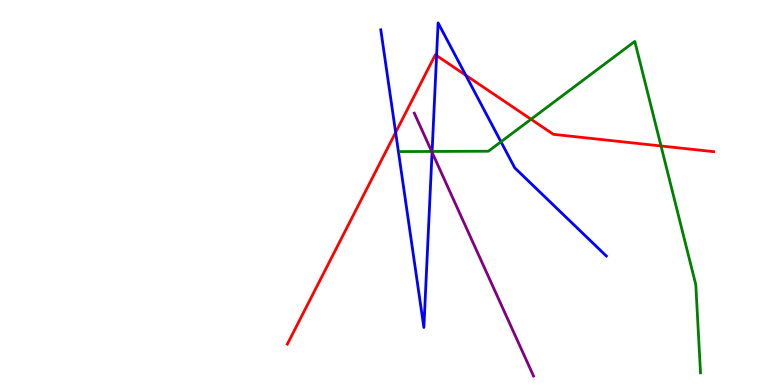[{'lines': ['blue', 'red'], 'intersections': [{'x': 5.11, 'y': 6.56}, {'x': 5.63, 'y': 8.56}, {'x': 6.01, 'y': 8.05}]}, {'lines': ['green', 'red'], 'intersections': [{'x': 6.85, 'y': 6.9}, {'x': 8.53, 'y': 6.21}]}, {'lines': ['purple', 'red'], 'intersections': []}, {'lines': ['blue', 'green'], 'intersections': [{'x': 5.58, 'y': 6.07}, {'x': 6.46, 'y': 6.32}]}, {'lines': ['blue', 'purple'], 'intersections': [{'x': 5.57, 'y': 6.04}]}, {'lines': ['green', 'purple'], 'intersections': [{'x': 5.57, 'y': 6.07}]}]